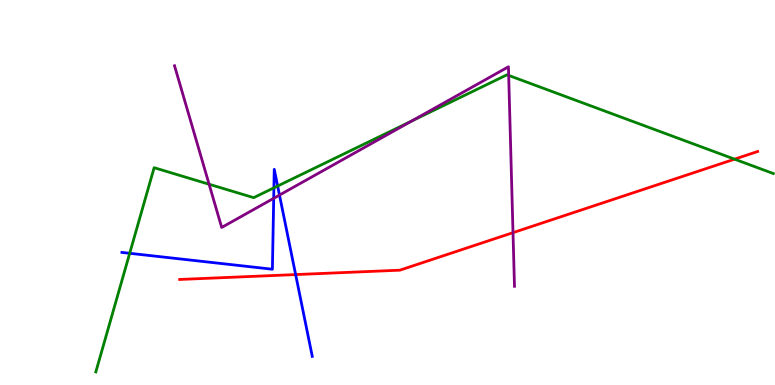[{'lines': ['blue', 'red'], 'intersections': [{'x': 3.81, 'y': 2.87}]}, {'lines': ['green', 'red'], 'intersections': [{'x': 9.48, 'y': 5.87}]}, {'lines': ['purple', 'red'], 'intersections': [{'x': 6.62, 'y': 3.96}]}, {'lines': ['blue', 'green'], 'intersections': [{'x': 1.67, 'y': 3.42}, {'x': 3.53, 'y': 5.12}, {'x': 3.58, 'y': 5.17}]}, {'lines': ['blue', 'purple'], 'intersections': [{'x': 3.53, 'y': 4.85}, {'x': 3.61, 'y': 4.93}]}, {'lines': ['green', 'purple'], 'intersections': [{'x': 2.7, 'y': 5.21}, {'x': 5.31, 'y': 6.85}, {'x': 6.56, 'y': 8.04}]}]